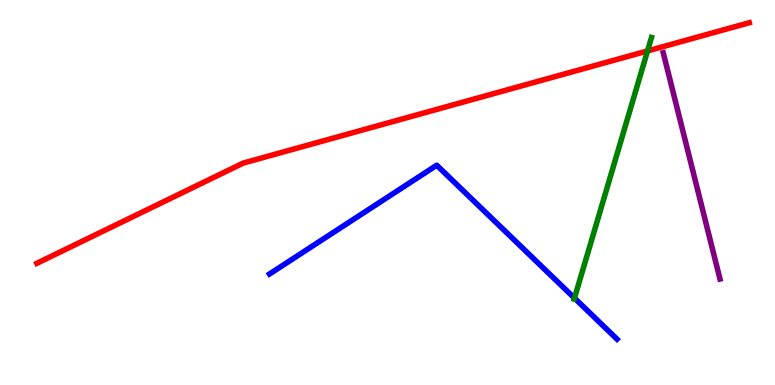[{'lines': ['blue', 'red'], 'intersections': []}, {'lines': ['green', 'red'], 'intersections': [{'x': 8.36, 'y': 8.68}]}, {'lines': ['purple', 'red'], 'intersections': []}, {'lines': ['blue', 'green'], 'intersections': [{'x': 7.41, 'y': 2.26}]}, {'lines': ['blue', 'purple'], 'intersections': []}, {'lines': ['green', 'purple'], 'intersections': []}]